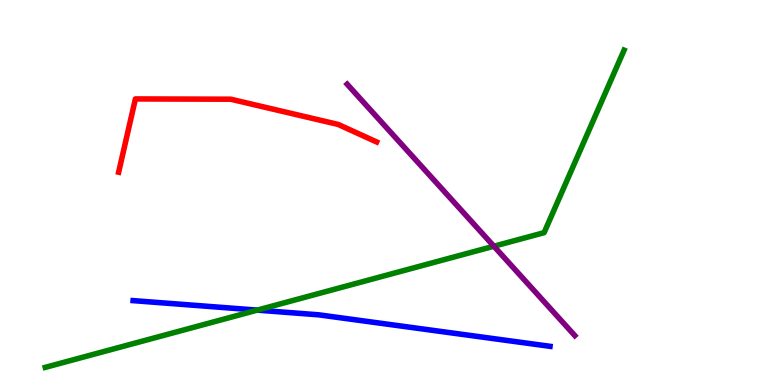[{'lines': ['blue', 'red'], 'intersections': []}, {'lines': ['green', 'red'], 'intersections': []}, {'lines': ['purple', 'red'], 'intersections': []}, {'lines': ['blue', 'green'], 'intersections': [{'x': 3.32, 'y': 1.94}]}, {'lines': ['blue', 'purple'], 'intersections': []}, {'lines': ['green', 'purple'], 'intersections': [{'x': 6.37, 'y': 3.6}]}]